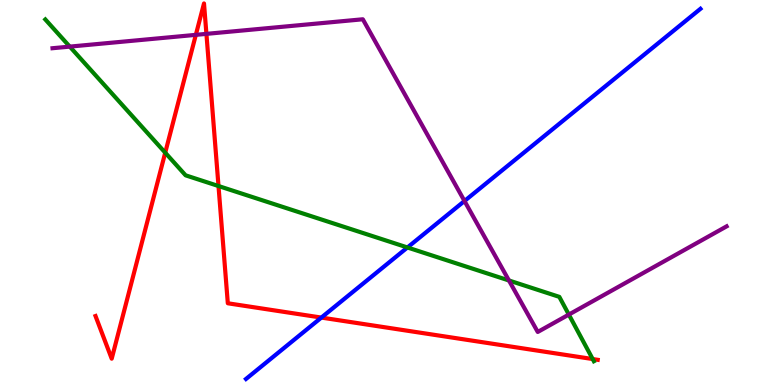[{'lines': ['blue', 'red'], 'intersections': [{'x': 4.15, 'y': 1.75}]}, {'lines': ['green', 'red'], 'intersections': [{'x': 2.13, 'y': 6.03}, {'x': 2.82, 'y': 5.17}, {'x': 7.65, 'y': 0.674}]}, {'lines': ['purple', 'red'], 'intersections': [{'x': 2.53, 'y': 9.09}, {'x': 2.66, 'y': 9.12}]}, {'lines': ['blue', 'green'], 'intersections': [{'x': 5.26, 'y': 3.57}]}, {'lines': ['blue', 'purple'], 'intersections': [{'x': 5.99, 'y': 4.78}]}, {'lines': ['green', 'purple'], 'intersections': [{'x': 0.9, 'y': 8.79}, {'x': 6.57, 'y': 2.71}, {'x': 7.34, 'y': 1.83}]}]